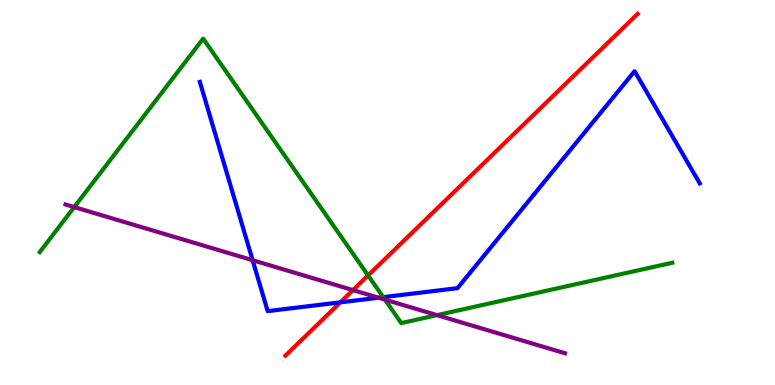[{'lines': ['blue', 'red'], 'intersections': [{'x': 4.39, 'y': 2.15}]}, {'lines': ['green', 'red'], 'intersections': [{'x': 4.75, 'y': 2.85}]}, {'lines': ['purple', 'red'], 'intersections': [{'x': 4.55, 'y': 2.46}]}, {'lines': ['blue', 'green'], 'intersections': [{'x': 4.94, 'y': 2.28}]}, {'lines': ['blue', 'purple'], 'intersections': [{'x': 3.26, 'y': 3.24}, {'x': 4.88, 'y': 2.27}]}, {'lines': ['green', 'purple'], 'intersections': [{'x': 0.958, 'y': 4.62}, {'x': 4.97, 'y': 2.22}, {'x': 5.64, 'y': 1.81}]}]